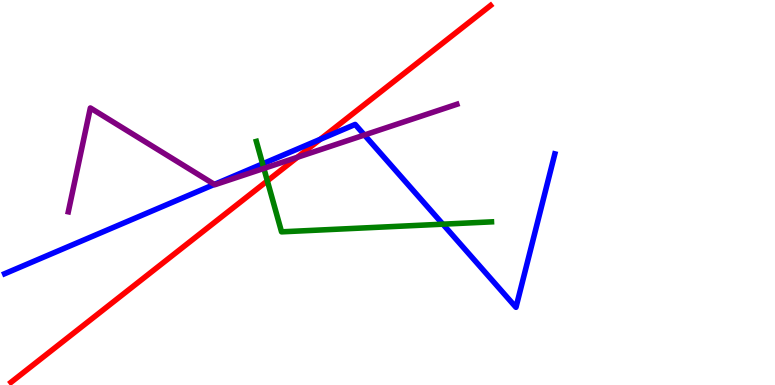[{'lines': ['blue', 'red'], 'intersections': [{'x': 4.13, 'y': 6.38}]}, {'lines': ['green', 'red'], 'intersections': [{'x': 3.45, 'y': 5.3}]}, {'lines': ['purple', 'red'], 'intersections': [{'x': 3.84, 'y': 5.91}]}, {'lines': ['blue', 'green'], 'intersections': [{'x': 3.39, 'y': 5.74}, {'x': 5.71, 'y': 4.18}]}, {'lines': ['blue', 'purple'], 'intersections': [{'x': 2.77, 'y': 5.21}, {'x': 4.7, 'y': 6.49}]}, {'lines': ['green', 'purple'], 'intersections': [{'x': 3.4, 'y': 5.63}]}]